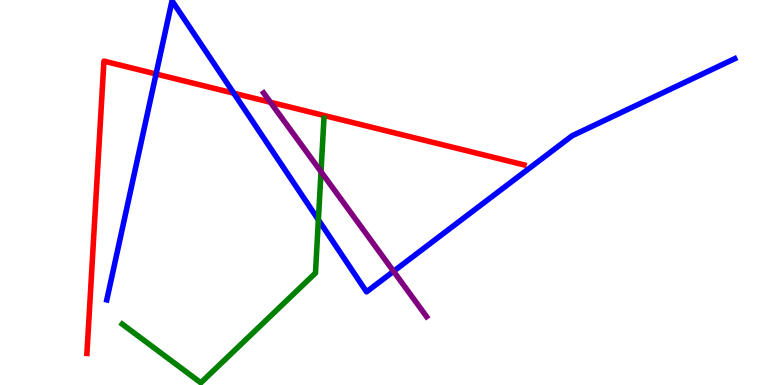[{'lines': ['blue', 'red'], 'intersections': [{'x': 2.01, 'y': 8.08}, {'x': 3.02, 'y': 7.58}]}, {'lines': ['green', 'red'], 'intersections': []}, {'lines': ['purple', 'red'], 'intersections': [{'x': 3.49, 'y': 7.34}]}, {'lines': ['blue', 'green'], 'intersections': [{'x': 4.11, 'y': 4.29}]}, {'lines': ['blue', 'purple'], 'intersections': [{'x': 5.08, 'y': 2.95}]}, {'lines': ['green', 'purple'], 'intersections': [{'x': 4.14, 'y': 5.54}]}]